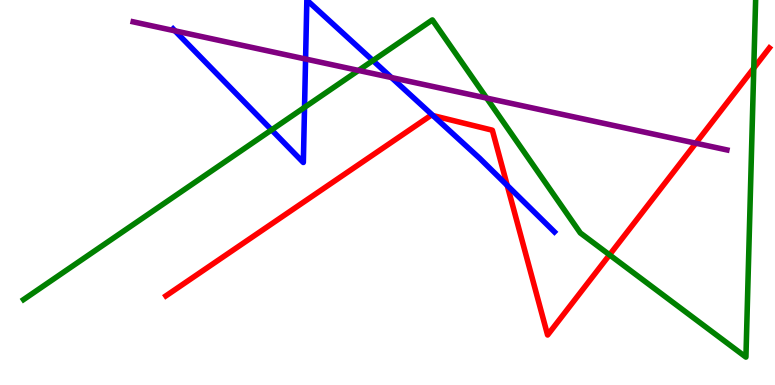[{'lines': ['blue', 'red'], 'intersections': [{'x': 5.59, 'y': 7.0}, {'x': 6.55, 'y': 5.18}]}, {'lines': ['green', 'red'], 'intersections': [{'x': 7.86, 'y': 3.38}, {'x': 9.73, 'y': 8.23}]}, {'lines': ['purple', 'red'], 'intersections': [{'x': 8.98, 'y': 6.28}]}, {'lines': ['blue', 'green'], 'intersections': [{'x': 3.5, 'y': 6.63}, {'x': 3.93, 'y': 7.21}, {'x': 4.81, 'y': 8.43}]}, {'lines': ['blue', 'purple'], 'intersections': [{'x': 2.26, 'y': 9.2}, {'x': 3.94, 'y': 8.47}, {'x': 5.05, 'y': 7.99}]}, {'lines': ['green', 'purple'], 'intersections': [{'x': 4.63, 'y': 8.17}, {'x': 6.28, 'y': 7.45}]}]